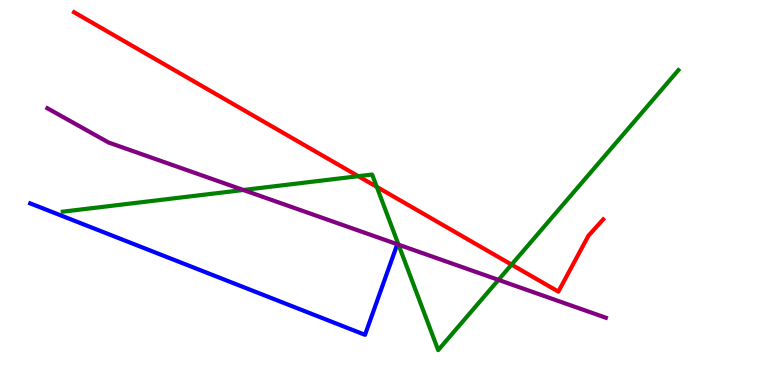[{'lines': ['blue', 'red'], 'intersections': []}, {'lines': ['green', 'red'], 'intersections': [{'x': 4.62, 'y': 5.42}, {'x': 4.86, 'y': 5.15}, {'x': 6.6, 'y': 3.13}]}, {'lines': ['purple', 'red'], 'intersections': []}, {'lines': ['blue', 'green'], 'intersections': []}, {'lines': ['blue', 'purple'], 'intersections': []}, {'lines': ['green', 'purple'], 'intersections': [{'x': 3.14, 'y': 5.07}, {'x': 5.14, 'y': 3.64}, {'x': 6.43, 'y': 2.73}]}]